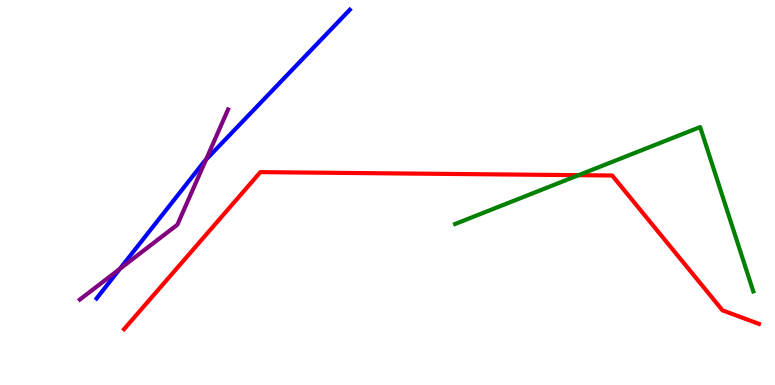[{'lines': ['blue', 'red'], 'intersections': []}, {'lines': ['green', 'red'], 'intersections': [{'x': 7.47, 'y': 5.45}]}, {'lines': ['purple', 'red'], 'intersections': []}, {'lines': ['blue', 'green'], 'intersections': []}, {'lines': ['blue', 'purple'], 'intersections': [{'x': 1.55, 'y': 3.02}, {'x': 2.66, 'y': 5.85}]}, {'lines': ['green', 'purple'], 'intersections': []}]